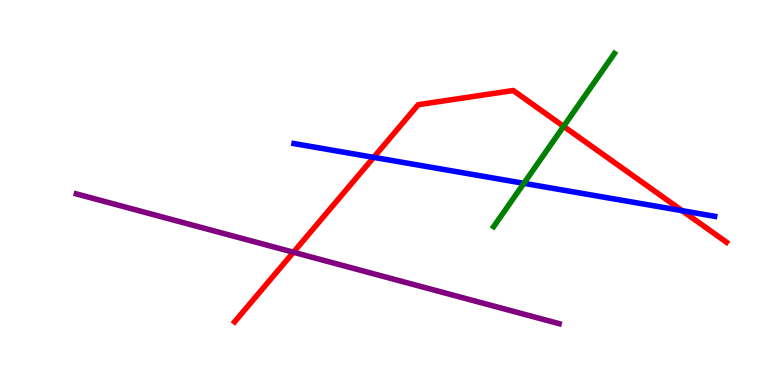[{'lines': ['blue', 'red'], 'intersections': [{'x': 4.82, 'y': 5.91}, {'x': 8.8, 'y': 4.53}]}, {'lines': ['green', 'red'], 'intersections': [{'x': 7.27, 'y': 6.72}]}, {'lines': ['purple', 'red'], 'intersections': [{'x': 3.79, 'y': 3.45}]}, {'lines': ['blue', 'green'], 'intersections': [{'x': 6.76, 'y': 5.24}]}, {'lines': ['blue', 'purple'], 'intersections': []}, {'lines': ['green', 'purple'], 'intersections': []}]